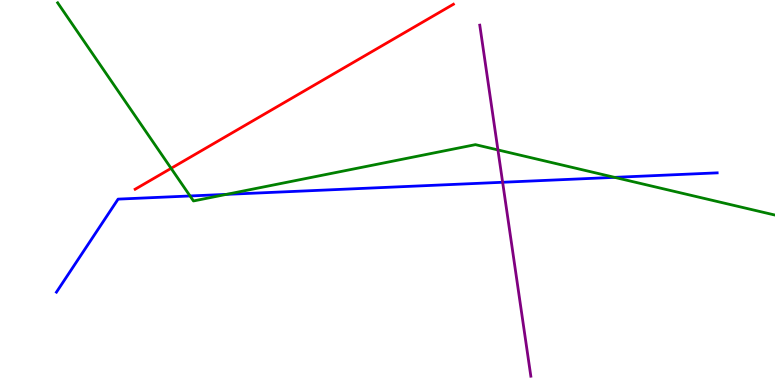[{'lines': ['blue', 'red'], 'intersections': []}, {'lines': ['green', 'red'], 'intersections': [{'x': 2.21, 'y': 5.63}]}, {'lines': ['purple', 'red'], 'intersections': []}, {'lines': ['blue', 'green'], 'intersections': [{'x': 2.45, 'y': 4.91}, {'x': 2.92, 'y': 4.95}, {'x': 7.93, 'y': 5.39}]}, {'lines': ['blue', 'purple'], 'intersections': [{'x': 6.49, 'y': 5.27}]}, {'lines': ['green', 'purple'], 'intersections': [{'x': 6.42, 'y': 6.11}]}]